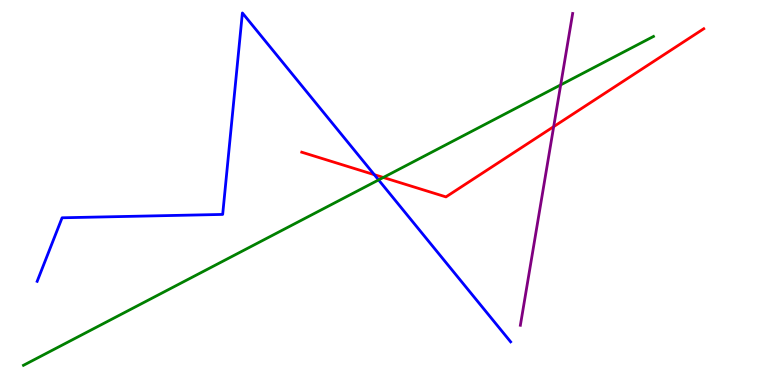[{'lines': ['blue', 'red'], 'intersections': [{'x': 4.83, 'y': 5.46}]}, {'lines': ['green', 'red'], 'intersections': [{'x': 4.95, 'y': 5.39}]}, {'lines': ['purple', 'red'], 'intersections': [{'x': 7.14, 'y': 6.71}]}, {'lines': ['blue', 'green'], 'intersections': [{'x': 4.89, 'y': 5.33}]}, {'lines': ['blue', 'purple'], 'intersections': []}, {'lines': ['green', 'purple'], 'intersections': [{'x': 7.23, 'y': 7.8}]}]